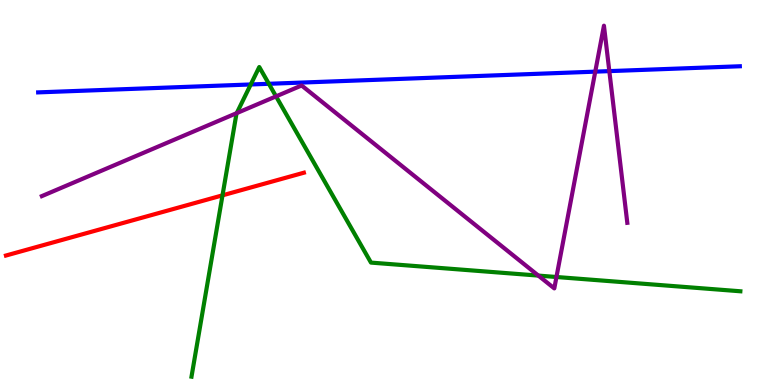[{'lines': ['blue', 'red'], 'intersections': []}, {'lines': ['green', 'red'], 'intersections': [{'x': 2.87, 'y': 4.93}]}, {'lines': ['purple', 'red'], 'intersections': []}, {'lines': ['blue', 'green'], 'intersections': [{'x': 3.24, 'y': 7.81}, {'x': 3.47, 'y': 7.82}]}, {'lines': ['blue', 'purple'], 'intersections': [{'x': 7.68, 'y': 8.14}, {'x': 7.86, 'y': 8.15}]}, {'lines': ['green', 'purple'], 'intersections': [{'x': 3.05, 'y': 7.06}, {'x': 3.56, 'y': 7.5}, {'x': 6.95, 'y': 2.84}, {'x': 7.18, 'y': 2.81}]}]